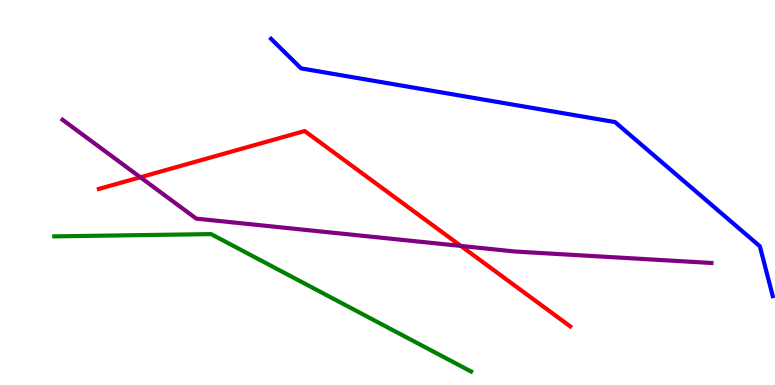[{'lines': ['blue', 'red'], 'intersections': []}, {'lines': ['green', 'red'], 'intersections': []}, {'lines': ['purple', 'red'], 'intersections': [{'x': 1.81, 'y': 5.4}, {'x': 5.95, 'y': 3.61}]}, {'lines': ['blue', 'green'], 'intersections': []}, {'lines': ['blue', 'purple'], 'intersections': []}, {'lines': ['green', 'purple'], 'intersections': []}]